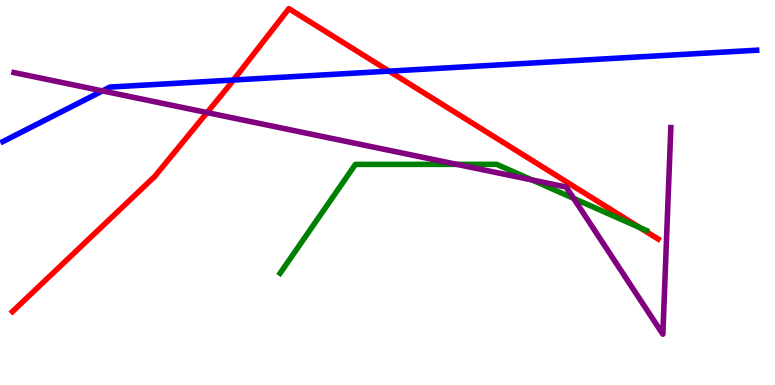[{'lines': ['blue', 'red'], 'intersections': [{'x': 3.01, 'y': 7.92}, {'x': 5.02, 'y': 8.15}]}, {'lines': ['green', 'red'], 'intersections': [{'x': 8.25, 'y': 4.09}]}, {'lines': ['purple', 'red'], 'intersections': [{'x': 2.67, 'y': 7.08}]}, {'lines': ['blue', 'green'], 'intersections': []}, {'lines': ['blue', 'purple'], 'intersections': [{'x': 1.32, 'y': 7.64}]}, {'lines': ['green', 'purple'], 'intersections': [{'x': 5.89, 'y': 5.73}, {'x': 6.86, 'y': 5.33}, {'x': 7.4, 'y': 4.85}]}]